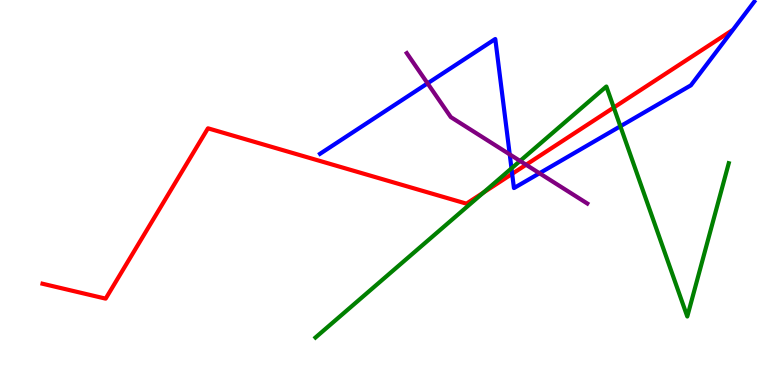[{'lines': ['blue', 'red'], 'intersections': [{'x': 6.61, 'y': 5.49}]}, {'lines': ['green', 'red'], 'intersections': [{'x': 6.24, 'y': 5.0}, {'x': 7.92, 'y': 7.21}]}, {'lines': ['purple', 'red'], 'intersections': [{'x': 6.79, 'y': 5.72}]}, {'lines': ['blue', 'green'], 'intersections': [{'x': 6.6, 'y': 5.63}, {'x': 8.0, 'y': 6.72}]}, {'lines': ['blue', 'purple'], 'intersections': [{'x': 5.52, 'y': 7.84}, {'x': 6.58, 'y': 5.99}, {'x': 6.96, 'y': 5.5}]}, {'lines': ['green', 'purple'], 'intersections': [{'x': 6.71, 'y': 5.82}]}]